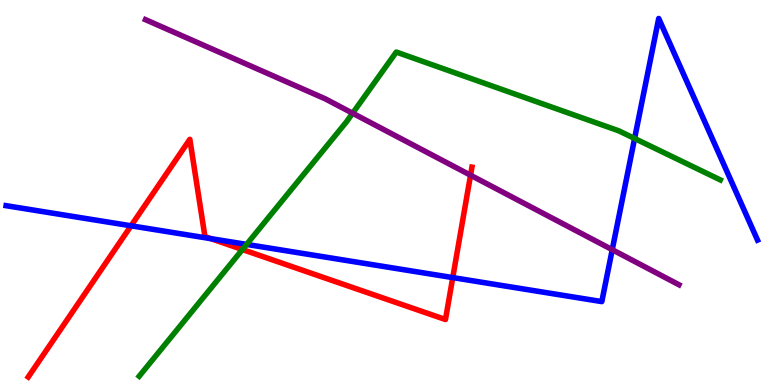[{'lines': ['blue', 'red'], 'intersections': [{'x': 1.69, 'y': 4.14}, {'x': 2.72, 'y': 3.8}, {'x': 5.84, 'y': 2.79}]}, {'lines': ['green', 'red'], 'intersections': [{'x': 3.13, 'y': 3.52}]}, {'lines': ['purple', 'red'], 'intersections': [{'x': 6.07, 'y': 5.45}]}, {'lines': ['blue', 'green'], 'intersections': [{'x': 3.18, 'y': 3.65}, {'x': 8.19, 'y': 6.4}]}, {'lines': ['blue', 'purple'], 'intersections': [{'x': 7.9, 'y': 3.51}]}, {'lines': ['green', 'purple'], 'intersections': [{'x': 4.55, 'y': 7.06}]}]